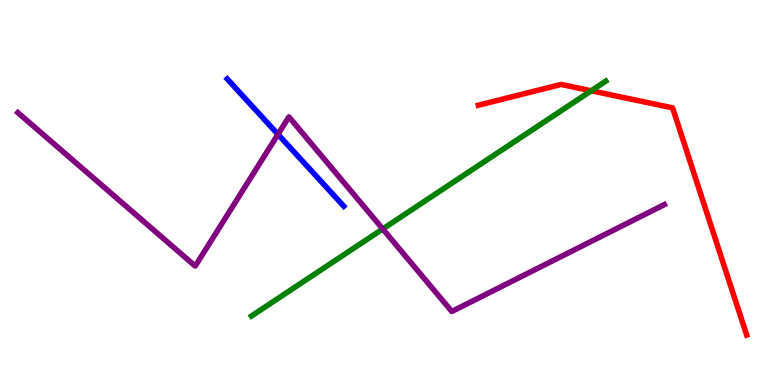[{'lines': ['blue', 'red'], 'intersections': []}, {'lines': ['green', 'red'], 'intersections': [{'x': 7.63, 'y': 7.64}]}, {'lines': ['purple', 'red'], 'intersections': []}, {'lines': ['blue', 'green'], 'intersections': []}, {'lines': ['blue', 'purple'], 'intersections': [{'x': 3.59, 'y': 6.51}]}, {'lines': ['green', 'purple'], 'intersections': [{'x': 4.94, 'y': 4.05}]}]